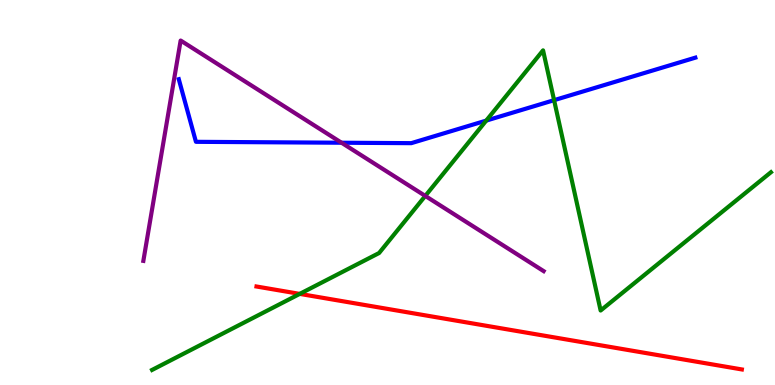[{'lines': ['blue', 'red'], 'intersections': []}, {'lines': ['green', 'red'], 'intersections': [{'x': 3.87, 'y': 2.37}]}, {'lines': ['purple', 'red'], 'intersections': []}, {'lines': ['blue', 'green'], 'intersections': [{'x': 6.27, 'y': 6.87}, {'x': 7.15, 'y': 7.4}]}, {'lines': ['blue', 'purple'], 'intersections': [{'x': 4.41, 'y': 6.29}]}, {'lines': ['green', 'purple'], 'intersections': [{'x': 5.49, 'y': 4.91}]}]